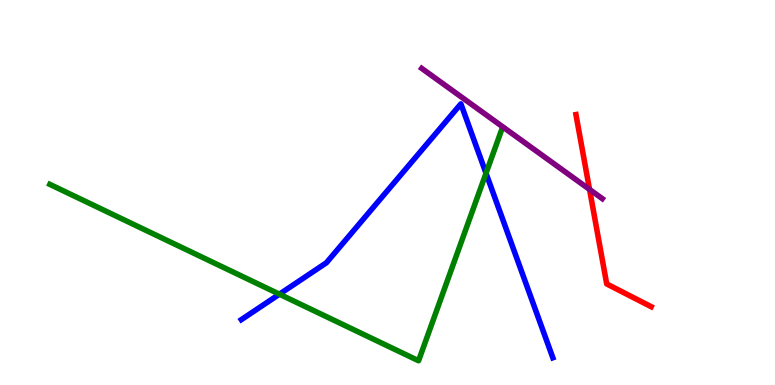[{'lines': ['blue', 'red'], 'intersections': []}, {'lines': ['green', 'red'], 'intersections': []}, {'lines': ['purple', 'red'], 'intersections': [{'x': 7.61, 'y': 5.08}]}, {'lines': ['blue', 'green'], 'intersections': [{'x': 3.61, 'y': 2.36}, {'x': 6.27, 'y': 5.5}]}, {'lines': ['blue', 'purple'], 'intersections': []}, {'lines': ['green', 'purple'], 'intersections': []}]